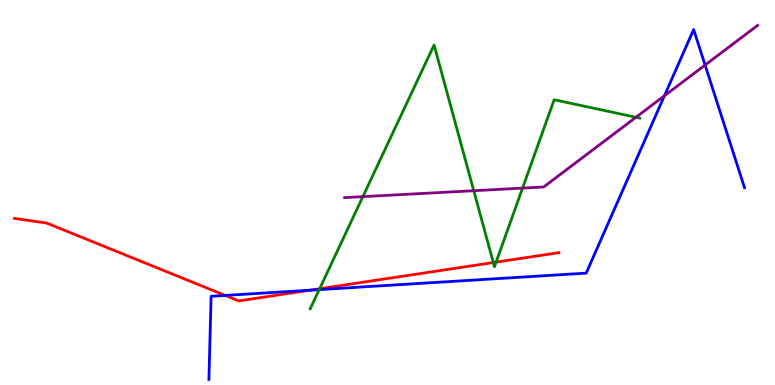[{'lines': ['blue', 'red'], 'intersections': [{'x': 2.91, 'y': 2.33}, {'x': 4.0, 'y': 2.46}]}, {'lines': ['green', 'red'], 'intersections': [{'x': 4.12, 'y': 2.5}, {'x': 6.37, 'y': 3.18}, {'x': 6.4, 'y': 3.19}]}, {'lines': ['purple', 'red'], 'intersections': []}, {'lines': ['blue', 'green'], 'intersections': [{'x': 4.12, 'y': 2.48}]}, {'lines': ['blue', 'purple'], 'intersections': [{'x': 8.57, 'y': 7.51}, {'x': 9.1, 'y': 8.31}]}, {'lines': ['green', 'purple'], 'intersections': [{'x': 4.68, 'y': 4.89}, {'x': 6.11, 'y': 5.05}, {'x': 6.74, 'y': 5.11}, {'x': 8.21, 'y': 6.95}]}]